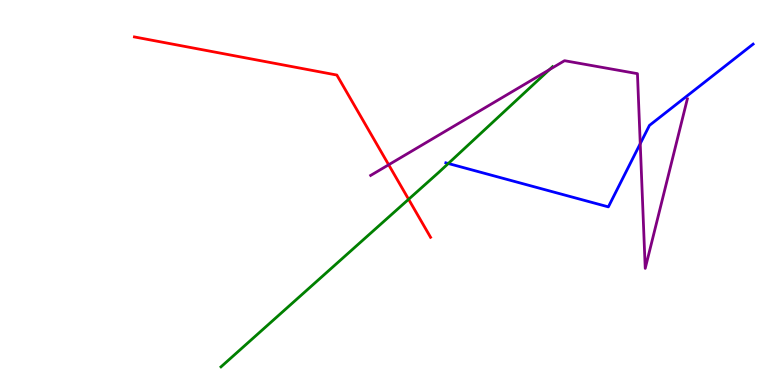[{'lines': ['blue', 'red'], 'intersections': []}, {'lines': ['green', 'red'], 'intersections': [{'x': 5.27, 'y': 4.82}]}, {'lines': ['purple', 'red'], 'intersections': [{'x': 5.02, 'y': 5.72}]}, {'lines': ['blue', 'green'], 'intersections': [{'x': 5.78, 'y': 5.75}]}, {'lines': ['blue', 'purple'], 'intersections': [{'x': 8.26, 'y': 6.27}]}, {'lines': ['green', 'purple'], 'intersections': [{'x': 7.09, 'y': 8.19}]}]